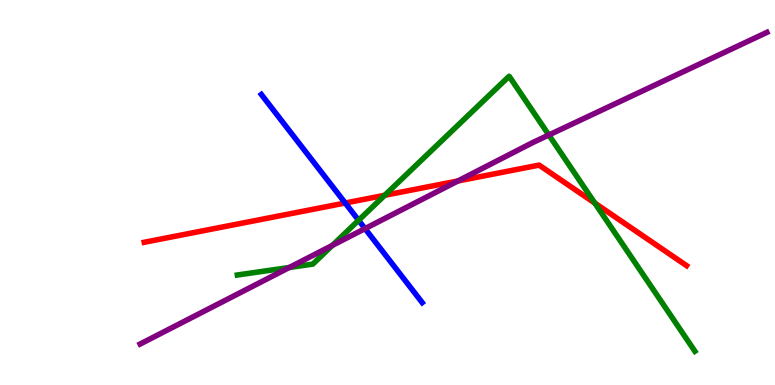[{'lines': ['blue', 'red'], 'intersections': [{'x': 4.45, 'y': 4.73}]}, {'lines': ['green', 'red'], 'intersections': [{'x': 4.96, 'y': 4.93}, {'x': 7.68, 'y': 4.72}]}, {'lines': ['purple', 'red'], 'intersections': [{'x': 5.91, 'y': 5.3}]}, {'lines': ['blue', 'green'], 'intersections': [{'x': 4.63, 'y': 4.28}]}, {'lines': ['blue', 'purple'], 'intersections': [{'x': 4.71, 'y': 4.06}]}, {'lines': ['green', 'purple'], 'intersections': [{'x': 3.73, 'y': 3.05}, {'x': 4.29, 'y': 3.63}, {'x': 7.08, 'y': 6.49}]}]